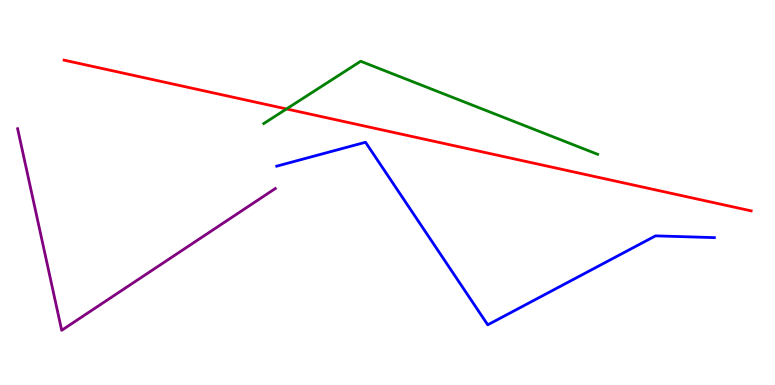[{'lines': ['blue', 'red'], 'intersections': []}, {'lines': ['green', 'red'], 'intersections': [{'x': 3.7, 'y': 7.17}]}, {'lines': ['purple', 'red'], 'intersections': []}, {'lines': ['blue', 'green'], 'intersections': []}, {'lines': ['blue', 'purple'], 'intersections': []}, {'lines': ['green', 'purple'], 'intersections': []}]